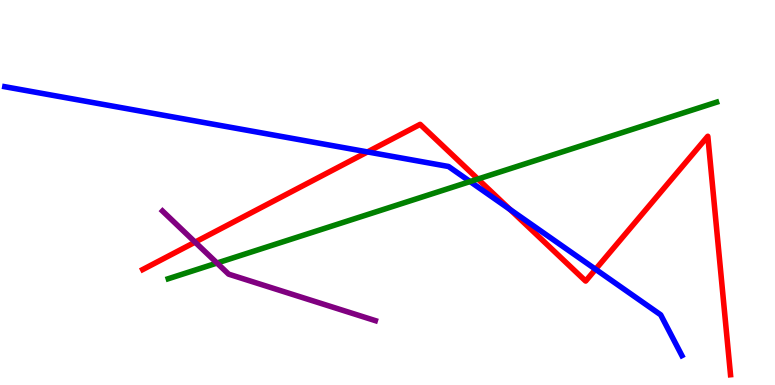[{'lines': ['blue', 'red'], 'intersections': [{'x': 4.74, 'y': 6.05}, {'x': 6.58, 'y': 4.56}, {'x': 7.68, 'y': 3.01}]}, {'lines': ['green', 'red'], 'intersections': [{'x': 6.17, 'y': 5.35}]}, {'lines': ['purple', 'red'], 'intersections': [{'x': 2.52, 'y': 3.71}]}, {'lines': ['blue', 'green'], 'intersections': [{'x': 6.07, 'y': 5.28}]}, {'lines': ['blue', 'purple'], 'intersections': []}, {'lines': ['green', 'purple'], 'intersections': [{'x': 2.8, 'y': 3.17}]}]